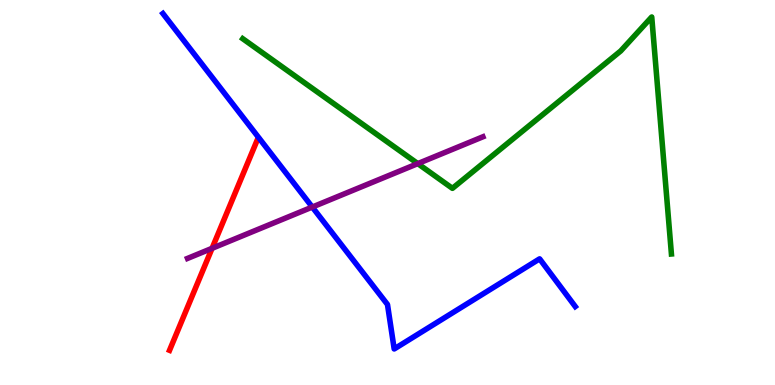[{'lines': ['blue', 'red'], 'intersections': []}, {'lines': ['green', 'red'], 'intersections': []}, {'lines': ['purple', 'red'], 'intersections': [{'x': 2.74, 'y': 3.55}]}, {'lines': ['blue', 'green'], 'intersections': []}, {'lines': ['blue', 'purple'], 'intersections': [{'x': 4.03, 'y': 4.62}]}, {'lines': ['green', 'purple'], 'intersections': [{'x': 5.39, 'y': 5.75}]}]